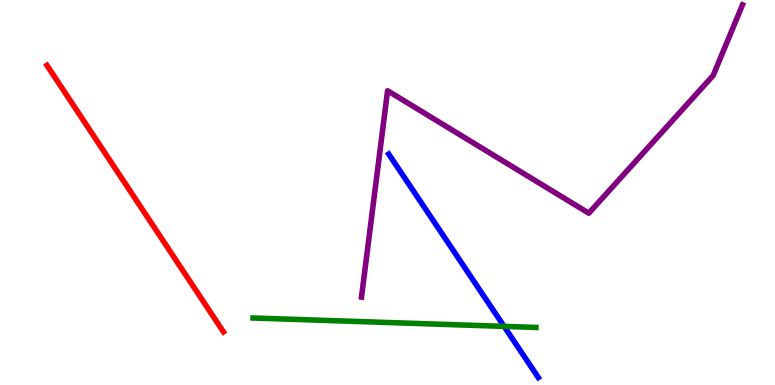[{'lines': ['blue', 'red'], 'intersections': []}, {'lines': ['green', 'red'], 'intersections': []}, {'lines': ['purple', 'red'], 'intersections': []}, {'lines': ['blue', 'green'], 'intersections': [{'x': 6.5, 'y': 1.52}]}, {'lines': ['blue', 'purple'], 'intersections': []}, {'lines': ['green', 'purple'], 'intersections': []}]